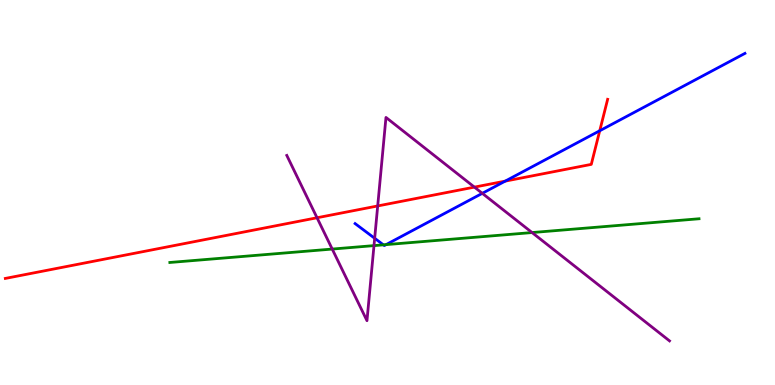[{'lines': ['blue', 'red'], 'intersections': [{'x': 6.52, 'y': 5.3}, {'x': 7.74, 'y': 6.6}]}, {'lines': ['green', 'red'], 'intersections': []}, {'lines': ['purple', 'red'], 'intersections': [{'x': 4.09, 'y': 4.34}, {'x': 4.87, 'y': 4.65}, {'x': 6.12, 'y': 5.14}]}, {'lines': ['blue', 'green'], 'intersections': [{'x': 4.95, 'y': 3.64}, {'x': 4.98, 'y': 3.65}]}, {'lines': ['blue', 'purple'], 'intersections': [{'x': 4.83, 'y': 3.81}, {'x': 6.22, 'y': 4.98}]}, {'lines': ['green', 'purple'], 'intersections': [{'x': 4.29, 'y': 3.53}, {'x': 4.83, 'y': 3.62}, {'x': 6.87, 'y': 3.96}]}]